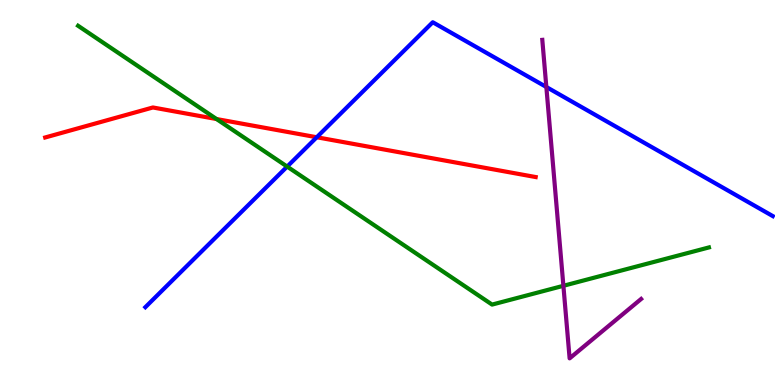[{'lines': ['blue', 'red'], 'intersections': [{'x': 4.09, 'y': 6.43}]}, {'lines': ['green', 'red'], 'intersections': [{'x': 2.79, 'y': 6.91}]}, {'lines': ['purple', 'red'], 'intersections': []}, {'lines': ['blue', 'green'], 'intersections': [{'x': 3.71, 'y': 5.67}]}, {'lines': ['blue', 'purple'], 'intersections': [{'x': 7.05, 'y': 7.74}]}, {'lines': ['green', 'purple'], 'intersections': [{'x': 7.27, 'y': 2.58}]}]